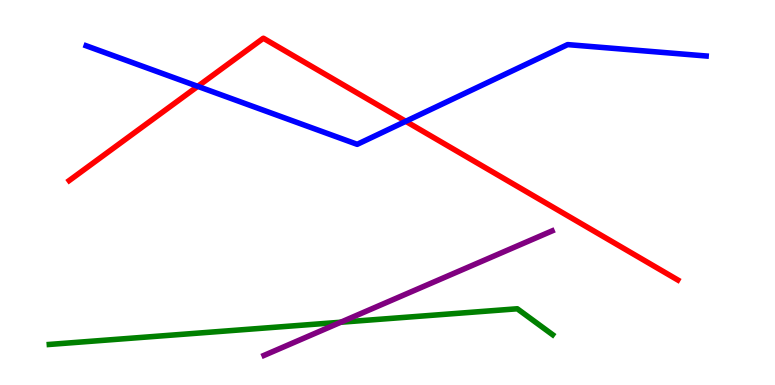[{'lines': ['blue', 'red'], 'intersections': [{'x': 2.55, 'y': 7.76}, {'x': 5.24, 'y': 6.85}]}, {'lines': ['green', 'red'], 'intersections': []}, {'lines': ['purple', 'red'], 'intersections': []}, {'lines': ['blue', 'green'], 'intersections': []}, {'lines': ['blue', 'purple'], 'intersections': []}, {'lines': ['green', 'purple'], 'intersections': [{'x': 4.4, 'y': 1.63}]}]